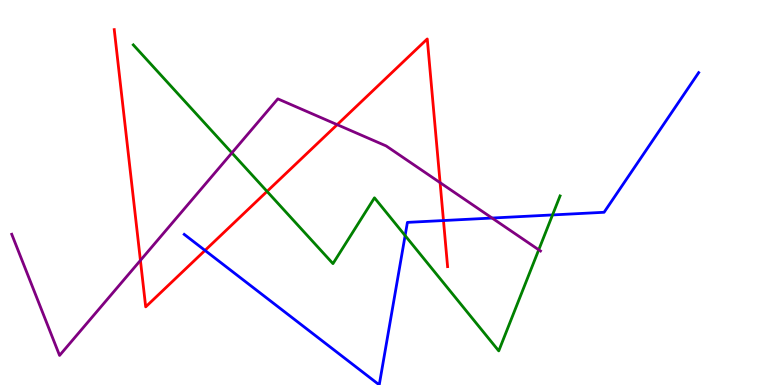[{'lines': ['blue', 'red'], 'intersections': [{'x': 2.65, 'y': 3.5}, {'x': 5.72, 'y': 4.27}]}, {'lines': ['green', 'red'], 'intersections': [{'x': 3.45, 'y': 5.03}]}, {'lines': ['purple', 'red'], 'intersections': [{'x': 1.81, 'y': 3.24}, {'x': 4.35, 'y': 6.76}, {'x': 5.68, 'y': 5.26}]}, {'lines': ['blue', 'green'], 'intersections': [{'x': 5.23, 'y': 3.88}, {'x': 7.13, 'y': 4.42}]}, {'lines': ['blue', 'purple'], 'intersections': [{'x': 6.35, 'y': 4.34}]}, {'lines': ['green', 'purple'], 'intersections': [{'x': 2.99, 'y': 6.03}, {'x': 6.95, 'y': 3.51}]}]